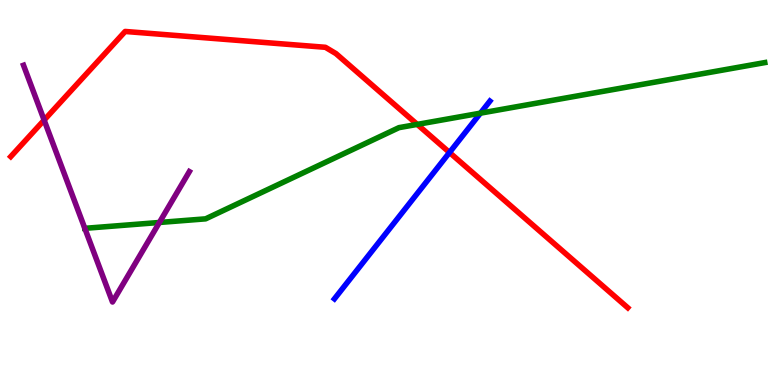[{'lines': ['blue', 'red'], 'intersections': [{'x': 5.8, 'y': 6.04}]}, {'lines': ['green', 'red'], 'intersections': [{'x': 5.38, 'y': 6.77}]}, {'lines': ['purple', 'red'], 'intersections': [{'x': 0.569, 'y': 6.88}]}, {'lines': ['blue', 'green'], 'intersections': [{'x': 6.2, 'y': 7.06}]}, {'lines': ['blue', 'purple'], 'intersections': []}, {'lines': ['green', 'purple'], 'intersections': [{'x': 1.09, 'y': 4.07}, {'x': 2.06, 'y': 4.22}]}]